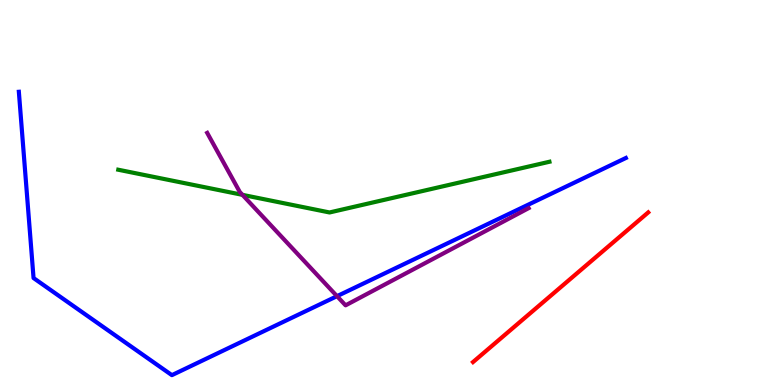[{'lines': ['blue', 'red'], 'intersections': []}, {'lines': ['green', 'red'], 'intersections': []}, {'lines': ['purple', 'red'], 'intersections': []}, {'lines': ['blue', 'green'], 'intersections': []}, {'lines': ['blue', 'purple'], 'intersections': [{'x': 4.35, 'y': 2.31}]}, {'lines': ['green', 'purple'], 'intersections': [{'x': 3.13, 'y': 4.94}]}]